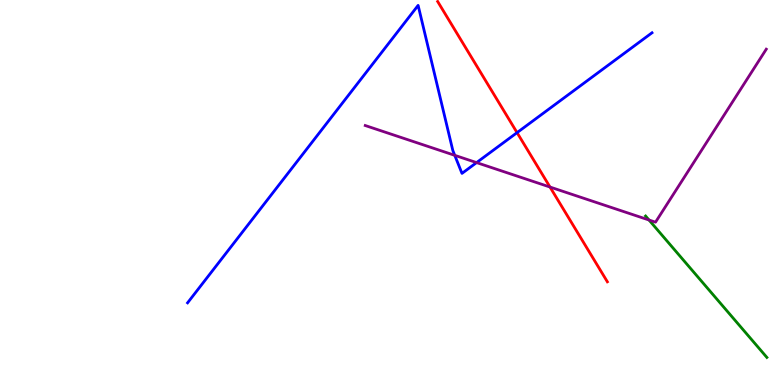[{'lines': ['blue', 'red'], 'intersections': [{'x': 6.67, 'y': 6.55}]}, {'lines': ['green', 'red'], 'intersections': []}, {'lines': ['purple', 'red'], 'intersections': [{'x': 7.1, 'y': 5.14}]}, {'lines': ['blue', 'green'], 'intersections': []}, {'lines': ['blue', 'purple'], 'intersections': [{'x': 5.87, 'y': 5.97}, {'x': 6.15, 'y': 5.78}]}, {'lines': ['green', 'purple'], 'intersections': [{'x': 8.37, 'y': 4.29}]}]